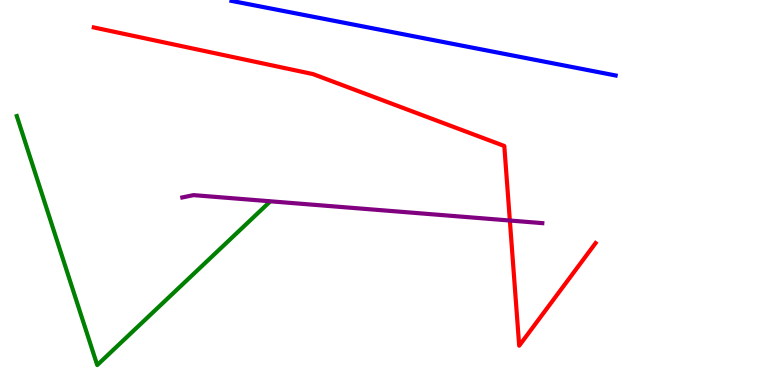[{'lines': ['blue', 'red'], 'intersections': []}, {'lines': ['green', 'red'], 'intersections': []}, {'lines': ['purple', 'red'], 'intersections': [{'x': 6.58, 'y': 4.27}]}, {'lines': ['blue', 'green'], 'intersections': []}, {'lines': ['blue', 'purple'], 'intersections': []}, {'lines': ['green', 'purple'], 'intersections': []}]